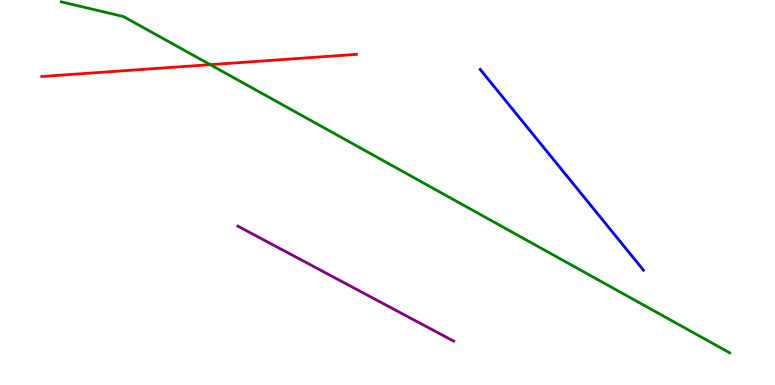[{'lines': ['blue', 'red'], 'intersections': []}, {'lines': ['green', 'red'], 'intersections': [{'x': 2.71, 'y': 8.32}]}, {'lines': ['purple', 'red'], 'intersections': []}, {'lines': ['blue', 'green'], 'intersections': []}, {'lines': ['blue', 'purple'], 'intersections': []}, {'lines': ['green', 'purple'], 'intersections': []}]